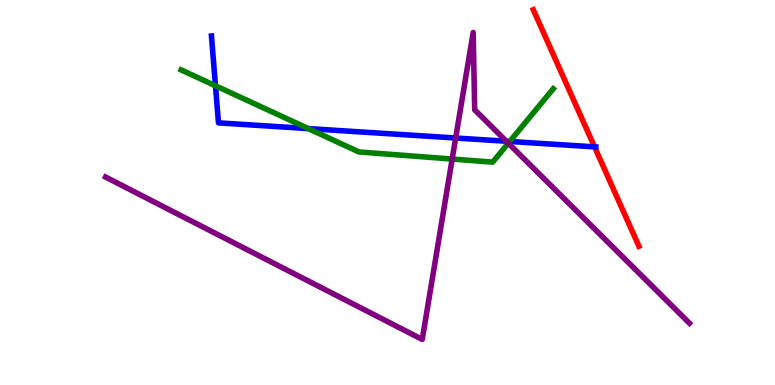[{'lines': ['blue', 'red'], 'intersections': [{'x': 7.67, 'y': 6.19}]}, {'lines': ['green', 'red'], 'intersections': []}, {'lines': ['purple', 'red'], 'intersections': []}, {'lines': ['blue', 'green'], 'intersections': [{'x': 2.78, 'y': 7.77}, {'x': 3.98, 'y': 6.66}, {'x': 6.58, 'y': 6.33}]}, {'lines': ['blue', 'purple'], 'intersections': [{'x': 5.88, 'y': 6.42}, {'x': 6.53, 'y': 6.33}]}, {'lines': ['green', 'purple'], 'intersections': [{'x': 5.83, 'y': 5.87}, {'x': 6.56, 'y': 6.28}]}]